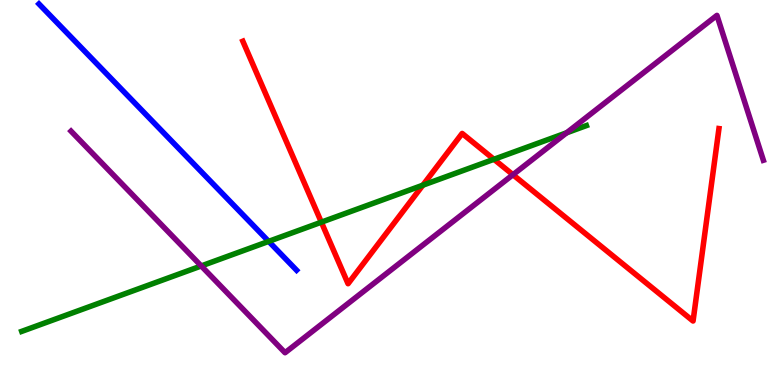[{'lines': ['blue', 'red'], 'intersections': []}, {'lines': ['green', 'red'], 'intersections': [{'x': 4.15, 'y': 4.23}, {'x': 5.46, 'y': 5.19}, {'x': 6.37, 'y': 5.86}]}, {'lines': ['purple', 'red'], 'intersections': [{'x': 6.62, 'y': 5.46}]}, {'lines': ['blue', 'green'], 'intersections': [{'x': 3.47, 'y': 3.73}]}, {'lines': ['blue', 'purple'], 'intersections': []}, {'lines': ['green', 'purple'], 'intersections': [{'x': 2.6, 'y': 3.09}, {'x': 7.31, 'y': 6.55}]}]